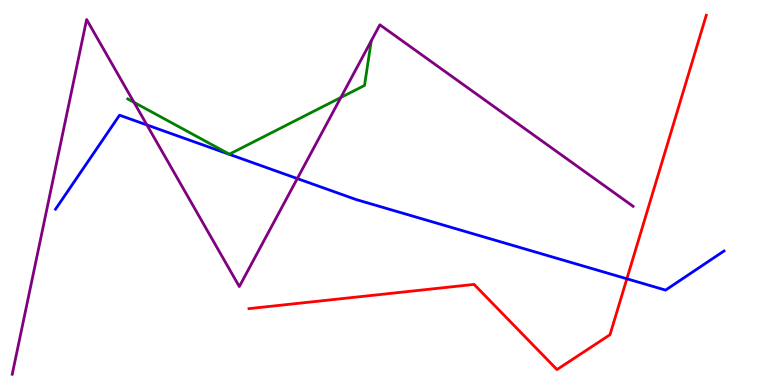[{'lines': ['blue', 'red'], 'intersections': [{'x': 8.09, 'y': 2.76}]}, {'lines': ['green', 'red'], 'intersections': []}, {'lines': ['purple', 'red'], 'intersections': []}, {'lines': ['blue', 'green'], 'intersections': []}, {'lines': ['blue', 'purple'], 'intersections': [{'x': 1.9, 'y': 6.75}, {'x': 3.84, 'y': 5.36}]}, {'lines': ['green', 'purple'], 'intersections': [{'x': 1.73, 'y': 7.34}, {'x': 4.4, 'y': 7.47}]}]